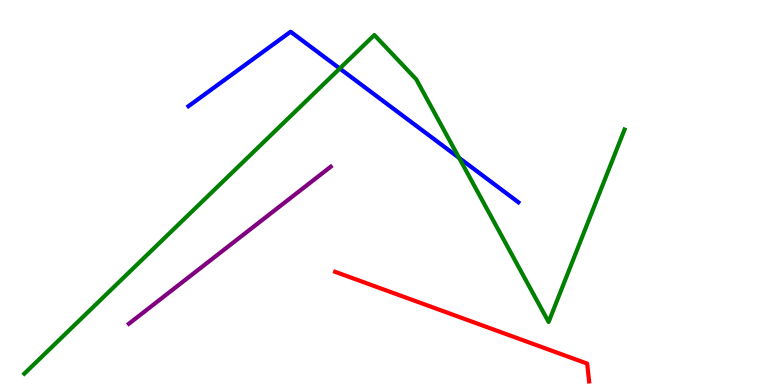[{'lines': ['blue', 'red'], 'intersections': []}, {'lines': ['green', 'red'], 'intersections': []}, {'lines': ['purple', 'red'], 'intersections': []}, {'lines': ['blue', 'green'], 'intersections': [{'x': 4.38, 'y': 8.22}, {'x': 5.92, 'y': 5.9}]}, {'lines': ['blue', 'purple'], 'intersections': []}, {'lines': ['green', 'purple'], 'intersections': []}]